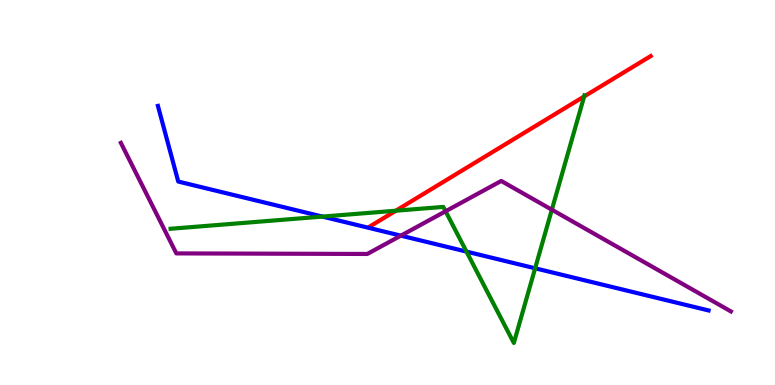[{'lines': ['blue', 'red'], 'intersections': []}, {'lines': ['green', 'red'], 'intersections': [{'x': 5.11, 'y': 4.53}, {'x': 7.54, 'y': 7.49}]}, {'lines': ['purple', 'red'], 'intersections': []}, {'lines': ['blue', 'green'], 'intersections': [{'x': 4.16, 'y': 4.37}, {'x': 6.02, 'y': 3.46}, {'x': 6.91, 'y': 3.03}]}, {'lines': ['blue', 'purple'], 'intersections': [{'x': 5.17, 'y': 3.88}]}, {'lines': ['green', 'purple'], 'intersections': [{'x': 5.75, 'y': 4.51}, {'x': 7.12, 'y': 4.55}]}]